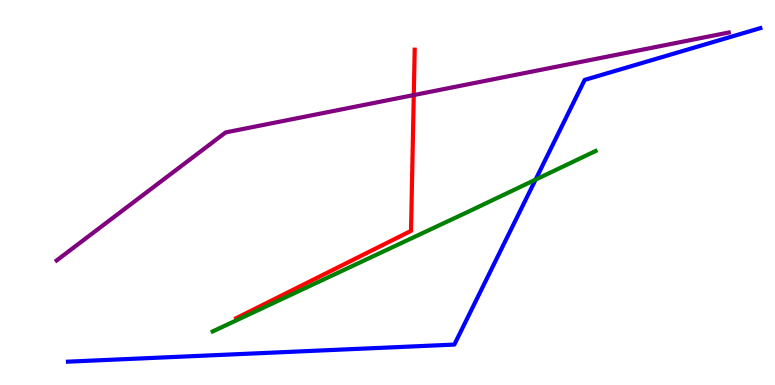[{'lines': ['blue', 'red'], 'intersections': []}, {'lines': ['green', 'red'], 'intersections': []}, {'lines': ['purple', 'red'], 'intersections': [{'x': 5.34, 'y': 7.53}]}, {'lines': ['blue', 'green'], 'intersections': [{'x': 6.91, 'y': 5.33}]}, {'lines': ['blue', 'purple'], 'intersections': []}, {'lines': ['green', 'purple'], 'intersections': []}]